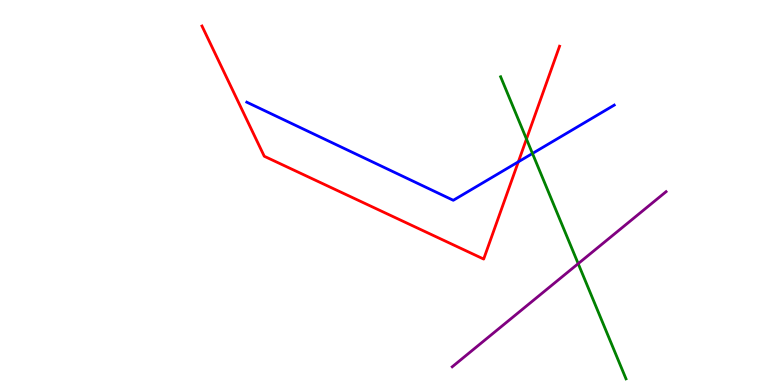[{'lines': ['blue', 'red'], 'intersections': [{'x': 6.69, 'y': 5.8}]}, {'lines': ['green', 'red'], 'intersections': [{'x': 6.79, 'y': 6.39}]}, {'lines': ['purple', 'red'], 'intersections': []}, {'lines': ['blue', 'green'], 'intersections': [{'x': 6.87, 'y': 6.01}]}, {'lines': ['blue', 'purple'], 'intersections': []}, {'lines': ['green', 'purple'], 'intersections': [{'x': 7.46, 'y': 3.15}]}]